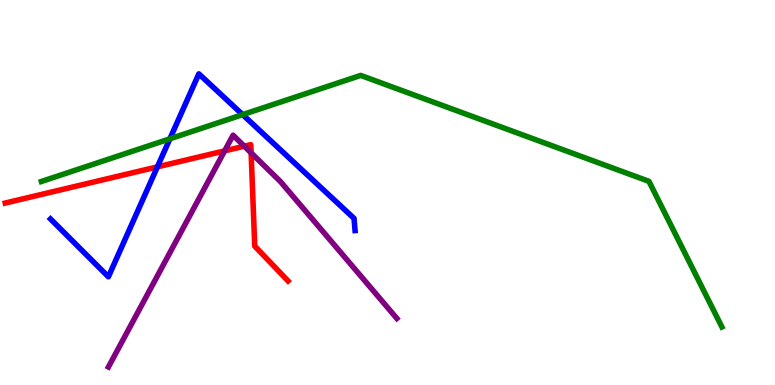[{'lines': ['blue', 'red'], 'intersections': [{'x': 2.03, 'y': 5.67}]}, {'lines': ['green', 'red'], 'intersections': []}, {'lines': ['purple', 'red'], 'intersections': [{'x': 2.9, 'y': 6.08}, {'x': 3.15, 'y': 6.2}, {'x': 3.24, 'y': 6.03}]}, {'lines': ['blue', 'green'], 'intersections': [{'x': 2.19, 'y': 6.39}, {'x': 3.13, 'y': 7.02}]}, {'lines': ['blue', 'purple'], 'intersections': []}, {'lines': ['green', 'purple'], 'intersections': []}]